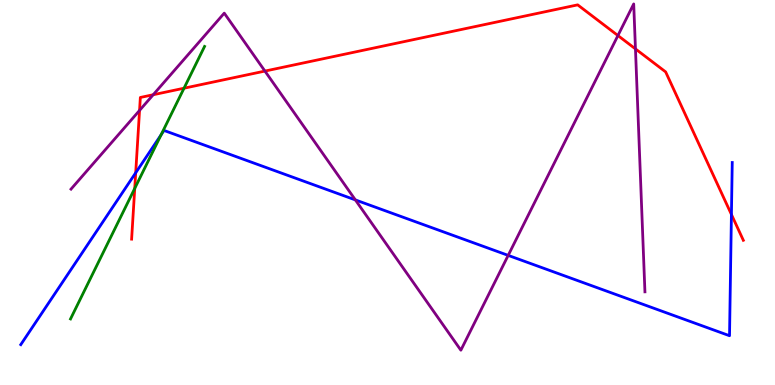[{'lines': ['blue', 'red'], 'intersections': [{'x': 1.75, 'y': 5.51}, {'x': 9.44, 'y': 4.43}]}, {'lines': ['green', 'red'], 'intersections': [{'x': 1.74, 'y': 5.11}, {'x': 2.37, 'y': 7.71}]}, {'lines': ['purple', 'red'], 'intersections': [{'x': 1.8, 'y': 7.13}, {'x': 1.98, 'y': 7.54}, {'x': 3.42, 'y': 8.15}, {'x': 7.97, 'y': 9.08}, {'x': 8.2, 'y': 8.73}]}, {'lines': ['blue', 'green'], 'intersections': [{'x': 2.08, 'y': 6.5}]}, {'lines': ['blue', 'purple'], 'intersections': [{'x': 4.59, 'y': 4.81}, {'x': 6.56, 'y': 3.37}]}, {'lines': ['green', 'purple'], 'intersections': []}]